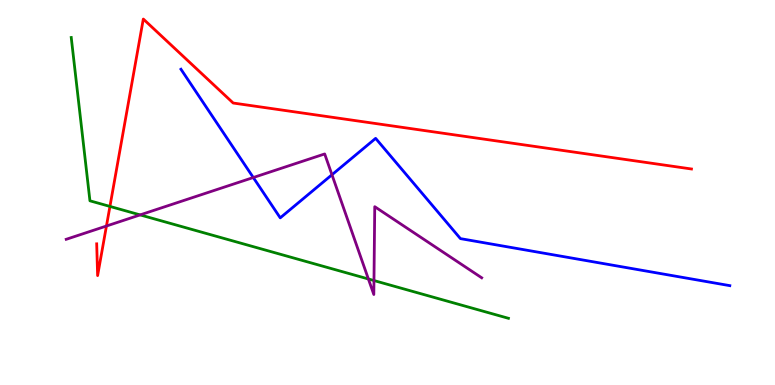[{'lines': ['blue', 'red'], 'intersections': []}, {'lines': ['green', 'red'], 'intersections': [{'x': 1.42, 'y': 4.64}]}, {'lines': ['purple', 'red'], 'intersections': [{'x': 1.37, 'y': 4.13}]}, {'lines': ['blue', 'green'], 'intersections': []}, {'lines': ['blue', 'purple'], 'intersections': [{'x': 3.27, 'y': 5.39}, {'x': 4.28, 'y': 5.46}]}, {'lines': ['green', 'purple'], 'intersections': [{'x': 1.81, 'y': 4.42}, {'x': 4.75, 'y': 2.75}, {'x': 4.83, 'y': 2.71}]}]